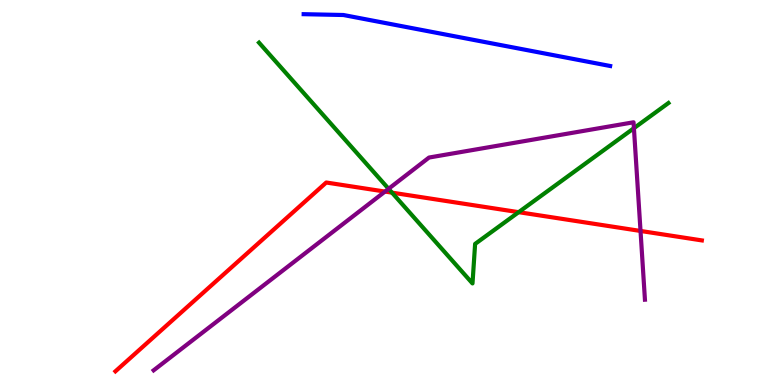[{'lines': ['blue', 'red'], 'intersections': []}, {'lines': ['green', 'red'], 'intersections': [{'x': 5.06, 'y': 5.0}, {'x': 6.69, 'y': 4.49}]}, {'lines': ['purple', 'red'], 'intersections': [{'x': 4.97, 'y': 5.02}, {'x': 8.26, 'y': 4.0}]}, {'lines': ['blue', 'green'], 'intersections': []}, {'lines': ['blue', 'purple'], 'intersections': []}, {'lines': ['green', 'purple'], 'intersections': [{'x': 5.01, 'y': 5.1}, {'x': 8.18, 'y': 6.67}]}]